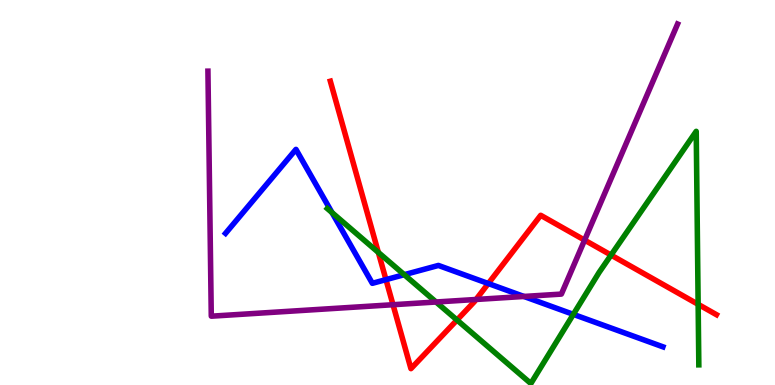[{'lines': ['blue', 'red'], 'intersections': [{'x': 4.98, 'y': 2.74}, {'x': 6.3, 'y': 2.64}]}, {'lines': ['green', 'red'], 'intersections': [{'x': 4.88, 'y': 3.44}, {'x': 5.9, 'y': 1.69}, {'x': 7.88, 'y': 3.37}, {'x': 9.01, 'y': 2.1}]}, {'lines': ['purple', 'red'], 'intersections': [{'x': 5.07, 'y': 2.09}, {'x': 6.14, 'y': 2.22}, {'x': 7.54, 'y': 3.76}]}, {'lines': ['blue', 'green'], 'intersections': [{'x': 4.28, 'y': 4.48}, {'x': 5.22, 'y': 2.87}, {'x': 7.4, 'y': 1.83}]}, {'lines': ['blue', 'purple'], 'intersections': [{'x': 6.76, 'y': 2.3}]}, {'lines': ['green', 'purple'], 'intersections': [{'x': 5.63, 'y': 2.16}]}]